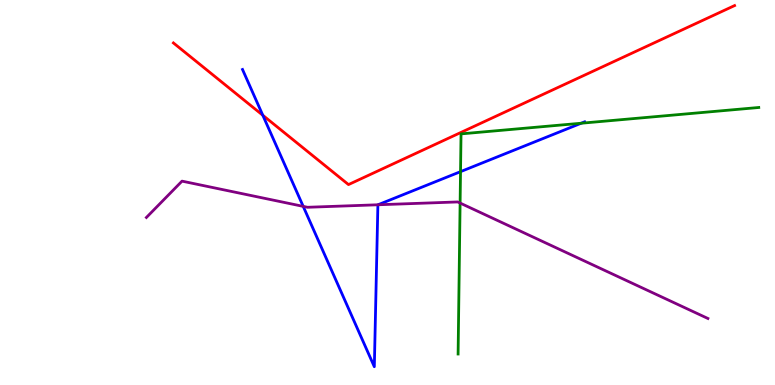[{'lines': ['blue', 'red'], 'intersections': [{'x': 3.39, 'y': 7.01}]}, {'lines': ['green', 'red'], 'intersections': []}, {'lines': ['purple', 'red'], 'intersections': []}, {'lines': ['blue', 'green'], 'intersections': [{'x': 5.94, 'y': 5.54}, {'x': 7.5, 'y': 6.8}]}, {'lines': ['blue', 'purple'], 'intersections': [{'x': 3.91, 'y': 4.64}, {'x': 4.88, 'y': 4.68}]}, {'lines': ['green', 'purple'], 'intersections': [{'x': 5.94, 'y': 4.73}]}]